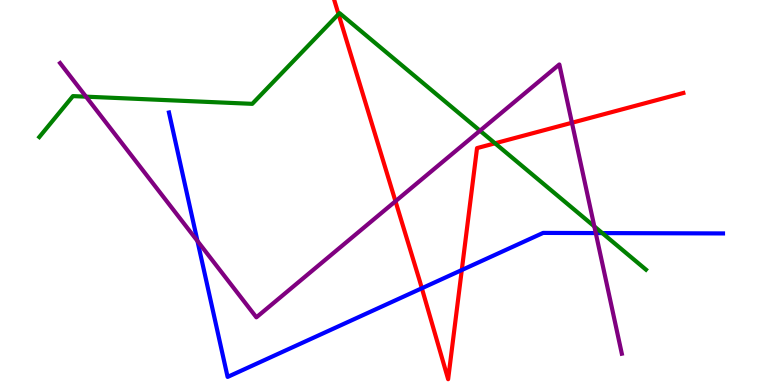[{'lines': ['blue', 'red'], 'intersections': [{'x': 5.44, 'y': 2.51}, {'x': 5.96, 'y': 2.99}]}, {'lines': ['green', 'red'], 'intersections': [{'x': 4.37, 'y': 9.63}, {'x': 6.39, 'y': 6.28}]}, {'lines': ['purple', 'red'], 'intersections': [{'x': 5.1, 'y': 4.77}, {'x': 7.38, 'y': 6.81}]}, {'lines': ['blue', 'green'], 'intersections': [{'x': 7.77, 'y': 3.95}]}, {'lines': ['blue', 'purple'], 'intersections': [{'x': 2.55, 'y': 3.74}, {'x': 7.69, 'y': 3.95}]}, {'lines': ['green', 'purple'], 'intersections': [{'x': 1.11, 'y': 7.49}, {'x': 6.19, 'y': 6.61}, {'x': 7.67, 'y': 4.12}]}]